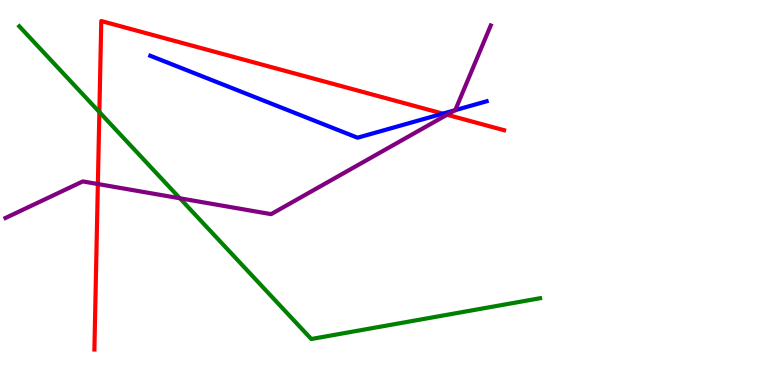[{'lines': ['blue', 'red'], 'intersections': [{'x': 5.71, 'y': 7.05}]}, {'lines': ['green', 'red'], 'intersections': [{'x': 1.28, 'y': 7.09}]}, {'lines': ['purple', 'red'], 'intersections': [{'x': 1.26, 'y': 5.22}, {'x': 5.77, 'y': 7.02}]}, {'lines': ['blue', 'green'], 'intersections': []}, {'lines': ['blue', 'purple'], 'intersections': [{'x': 5.87, 'y': 7.14}]}, {'lines': ['green', 'purple'], 'intersections': [{'x': 2.32, 'y': 4.85}]}]